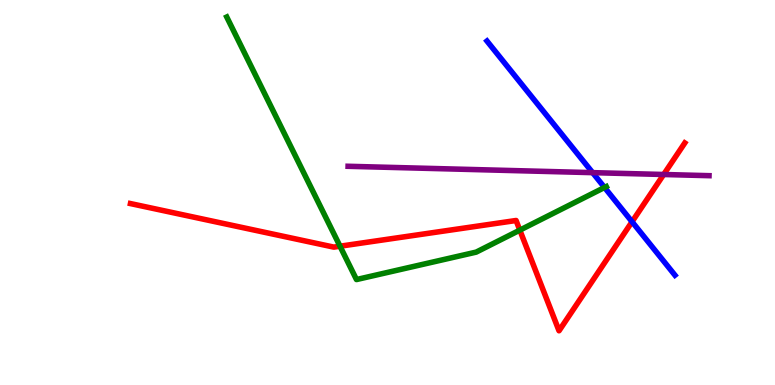[{'lines': ['blue', 'red'], 'intersections': [{'x': 8.16, 'y': 4.24}]}, {'lines': ['green', 'red'], 'intersections': [{'x': 4.39, 'y': 3.6}, {'x': 6.71, 'y': 4.02}]}, {'lines': ['purple', 'red'], 'intersections': [{'x': 8.56, 'y': 5.47}]}, {'lines': ['blue', 'green'], 'intersections': [{'x': 7.8, 'y': 5.13}]}, {'lines': ['blue', 'purple'], 'intersections': [{'x': 7.65, 'y': 5.52}]}, {'lines': ['green', 'purple'], 'intersections': []}]